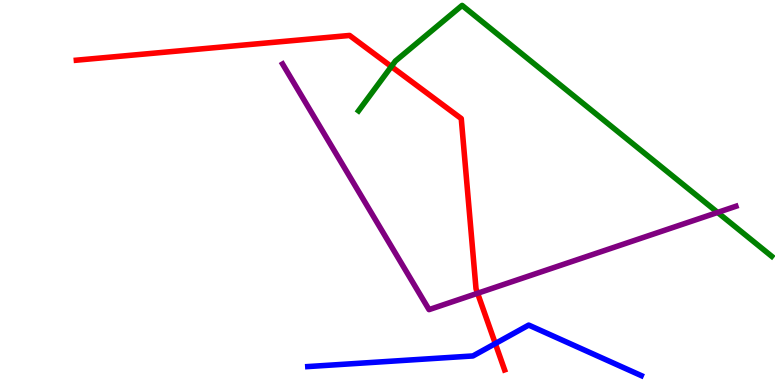[{'lines': ['blue', 'red'], 'intersections': [{'x': 6.39, 'y': 1.08}]}, {'lines': ['green', 'red'], 'intersections': [{'x': 5.05, 'y': 8.27}]}, {'lines': ['purple', 'red'], 'intersections': [{'x': 6.16, 'y': 2.38}]}, {'lines': ['blue', 'green'], 'intersections': []}, {'lines': ['blue', 'purple'], 'intersections': []}, {'lines': ['green', 'purple'], 'intersections': [{'x': 9.26, 'y': 4.48}]}]